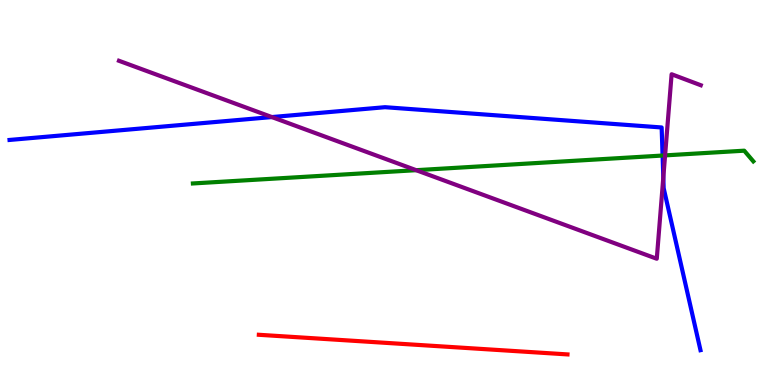[{'lines': ['blue', 'red'], 'intersections': []}, {'lines': ['green', 'red'], 'intersections': []}, {'lines': ['purple', 'red'], 'intersections': []}, {'lines': ['blue', 'green'], 'intersections': [{'x': 8.55, 'y': 5.96}]}, {'lines': ['blue', 'purple'], 'intersections': [{'x': 3.51, 'y': 6.96}, {'x': 8.56, 'y': 5.39}]}, {'lines': ['green', 'purple'], 'intersections': [{'x': 5.37, 'y': 5.58}, {'x': 8.58, 'y': 5.96}]}]